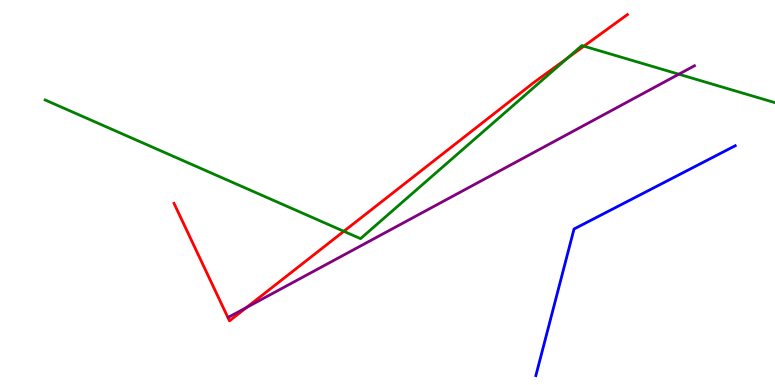[{'lines': ['blue', 'red'], 'intersections': []}, {'lines': ['green', 'red'], 'intersections': [{'x': 4.44, 'y': 3.99}, {'x': 7.32, 'y': 8.49}, {'x': 7.53, 'y': 8.8}]}, {'lines': ['purple', 'red'], 'intersections': [{'x': 3.18, 'y': 2.01}]}, {'lines': ['blue', 'green'], 'intersections': []}, {'lines': ['blue', 'purple'], 'intersections': []}, {'lines': ['green', 'purple'], 'intersections': [{'x': 8.76, 'y': 8.07}]}]